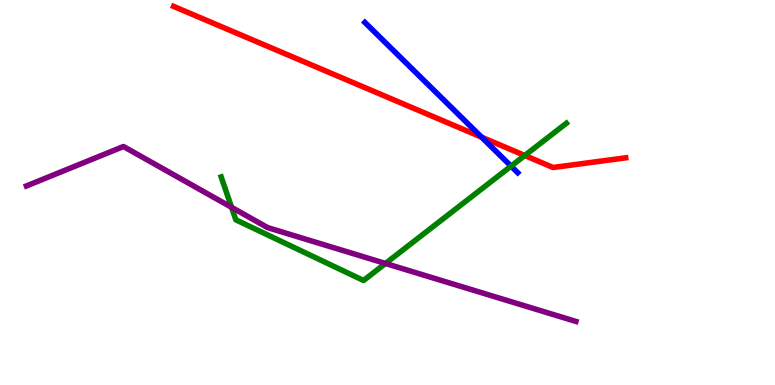[{'lines': ['blue', 'red'], 'intersections': [{'x': 6.21, 'y': 6.44}]}, {'lines': ['green', 'red'], 'intersections': [{'x': 6.77, 'y': 5.96}]}, {'lines': ['purple', 'red'], 'intersections': []}, {'lines': ['blue', 'green'], 'intersections': [{'x': 6.59, 'y': 5.68}]}, {'lines': ['blue', 'purple'], 'intersections': []}, {'lines': ['green', 'purple'], 'intersections': [{'x': 2.99, 'y': 4.61}, {'x': 4.97, 'y': 3.16}]}]